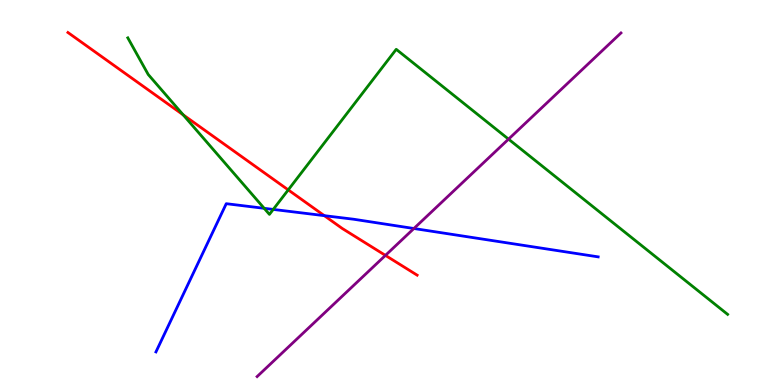[{'lines': ['blue', 'red'], 'intersections': [{'x': 4.18, 'y': 4.4}]}, {'lines': ['green', 'red'], 'intersections': [{'x': 2.36, 'y': 7.02}, {'x': 3.72, 'y': 5.07}]}, {'lines': ['purple', 'red'], 'intersections': [{'x': 4.97, 'y': 3.37}]}, {'lines': ['blue', 'green'], 'intersections': [{'x': 3.41, 'y': 4.59}, {'x': 3.53, 'y': 4.56}]}, {'lines': ['blue', 'purple'], 'intersections': [{'x': 5.34, 'y': 4.06}]}, {'lines': ['green', 'purple'], 'intersections': [{'x': 6.56, 'y': 6.39}]}]